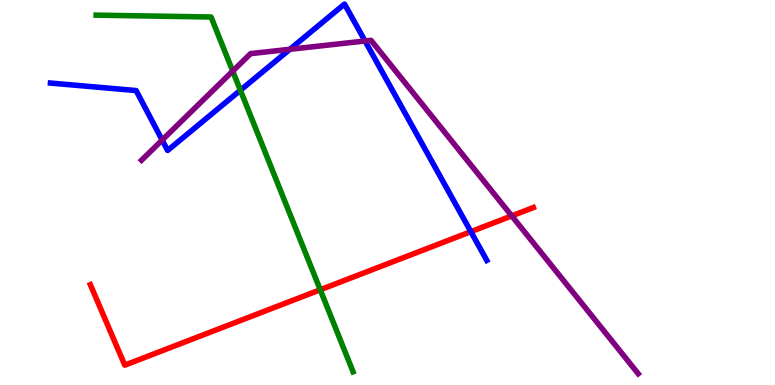[{'lines': ['blue', 'red'], 'intersections': [{'x': 6.08, 'y': 3.98}]}, {'lines': ['green', 'red'], 'intersections': [{'x': 4.13, 'y': 2.47}]}, {'lines': ['purple', 'red'], 'intersections': [{'x': 6.6, 'y': 4.39}]}, {'lines': ['blue', 'green'], 'intersections': [{'x': 3.1, 'y': 7.66}]}, {'lines': ['blue', 'purple'], 'intersections': [{'x': 2.09, 'y': 6.36}, {'x': 3.74, 'y': 8.72}, {'x': 4.71, 'y': 8.94}]}, {'lines': ['green', 'purple'], 'intersections': [{'x': 3.0, 'y': 8.15}]}]